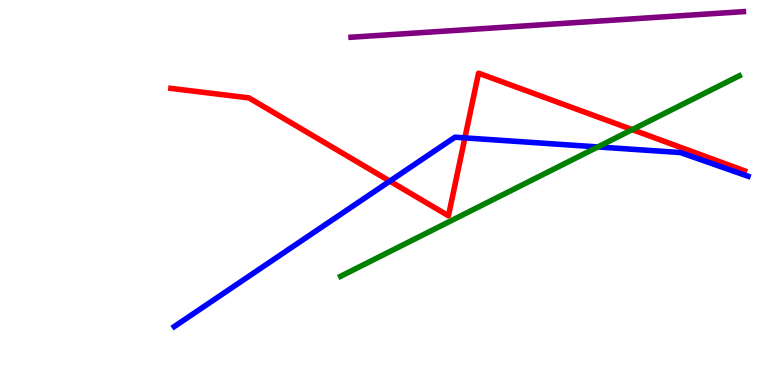[{'lines': ['blue', 'red'], 'intersections': [{'x': 5.03, 'y': 5.3}, {'x': 6.0, 'y': 6.42}]}, {'lines': ['green', 'red'], 'intersections': [{'x': 8.16, 'y': 6.63}]}, {'lines': ['purple', 'red'], 'intersections': []}, {'lines': ['blue', 'green'], 'intersections': [{'x': 7.71, 'y': 6.18}]}, {'lines': ['blue', 'purple'], 'intersections': []}, {'lines': ['green', 'purple'], 'intersections': []}]